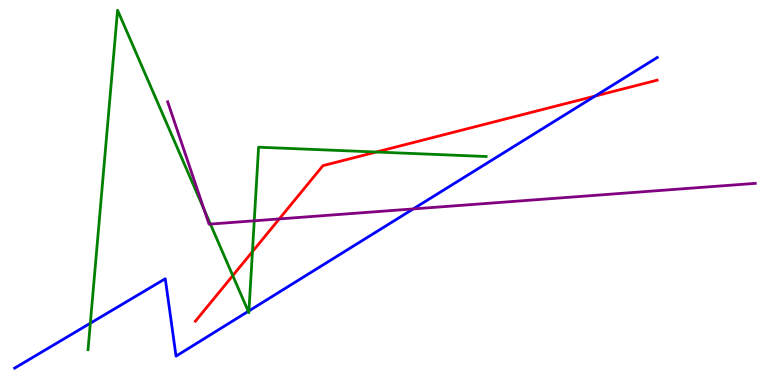[{'lines': ['blue', 'red'], 'intersections': [{'x': 7.68, 'y': 7.5}]}, {'lines': ['green', 'red'], 'intersections': [{'x': 3.0, 'y': 2.84}, {'x': 3.26, 'y': 3.46}, {'x': 4.85, 'y': 6.05}]}, {'lines': ['purple', 'red'], 'intersections': [{'x': 3.6, 'y': 4.31}]}, {'lines': ['blue', 'green'], 'intersections': [{'x': 1.17, 'y': 1.6}, {'x': 3.2, 'y': 1.91}, {'x': 3.21, 'y': 1.92}]}, {'lines': ['blue', 'purple'], 'intersections': [{'x': 5.33, 'y': 4.57}]}, {'lines': ['green', 'purple'], 'intersections': [{'x': 2.63, 'y': 4.55}, {'x': 2.71, 'y': 4.18}, {'x': 3.28, 'y': 4.27}]}]